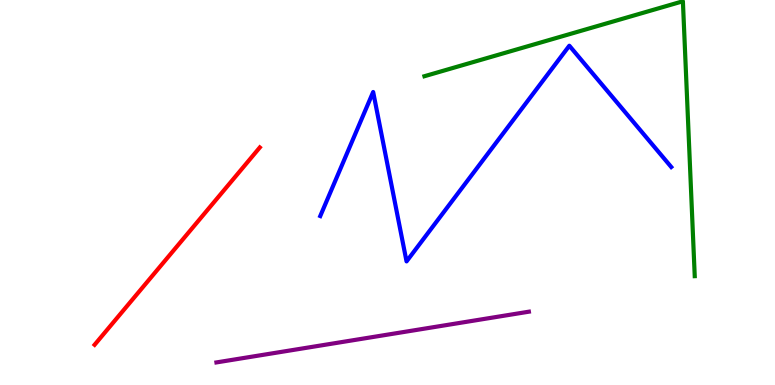[{'lines': ['blue', 'red'], 'intersections': []}, {'lines': ['green', 'red'], 'intersections': []}, {'lines': ['purple', 'red'], 'intersections': []}, {'lines': ['blue', 'green'], 'intersections': []}, {'lines': ['blue', 'purple'], 'intersections': []}, {'lines': ['green', 'purple'], 'intersections': []}]